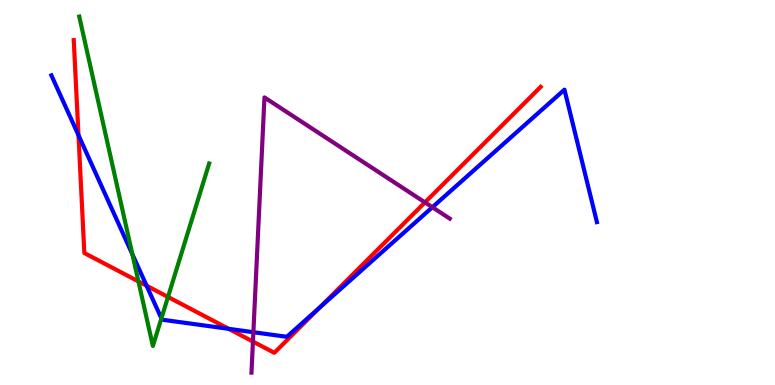[{'lines': ['blue', 'red'], 'intersections': [{'x': 1.01, 'y': 6.49}, {'x': 1.89, 'y': 2.58}, {'x': 2.95, 'y': 1.46}, {'x': 4.12, 'y': 2.01}]}, {'lines': ['green', 'red'], 'intersections': [{'x': 1.79, 'y': 2.69}, {'x': 2.17, 'y': 2.29}]}, {'lines': ['purple', 'red'], 'intersections': [{'x': 3.26, 'y': 1.13}, {'x': 5.48, 'y': 4.74}]}, {'lines': ['blue', 'green'], 'intersections': [{'x': 1.71, 'y': 3.4}, {'x': 2.08, 'y': 1.73}]}, {'lines': ['blue', 'purple'], 'intersections': [{'x': 3.27, 'y': 1.37}, {'x': 5.58, 'y': 4.62}]}, {'lines': ['green', 'purple'], 'intersections': []}]